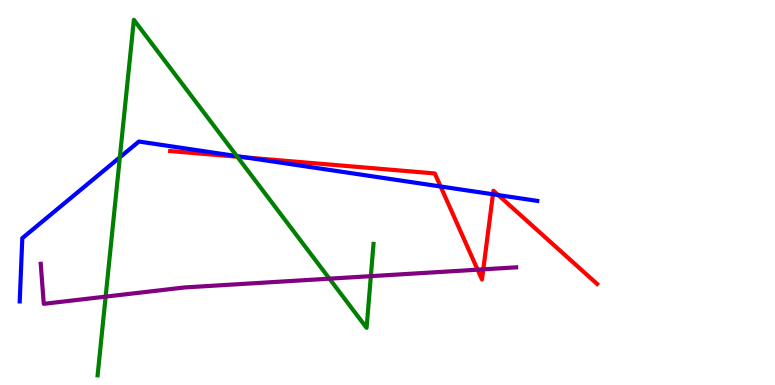[{'lines': ['blue', 'red'], 'intersections': [{'x': 3.17, 'y': 5.91}, {'x': 5.69, 'y': 5.16}, {'x': 6.36, 'y': 4.95}, {'x': 6.43, 'y': 4.93}]}, {'lines': ['green', 'red'], 'intersections': [{'x': 3.06, 'y': 5.93}]}, {'lines': ['purple', 'red'], 'intersections': [{'x': 6.16, 'y': 3.0}, {'x': 6.24, 'y': 3.0}]}, {'lines': ['blue', 'green'], 'intersections': [{'x': 1.55, 'y': 5.91}, {'x': 3.06, 'y': 5.94}]}, {'lines': ['blue', 'purple'], 'intersections': []}, {'lines': ['green', 'purple'], 'intersections': [{'x': 1.36, 'y': 2.3}, {'x': 4.25, 'y': 2.76}, {'x': 4.79, 'y': 2.83}]}]